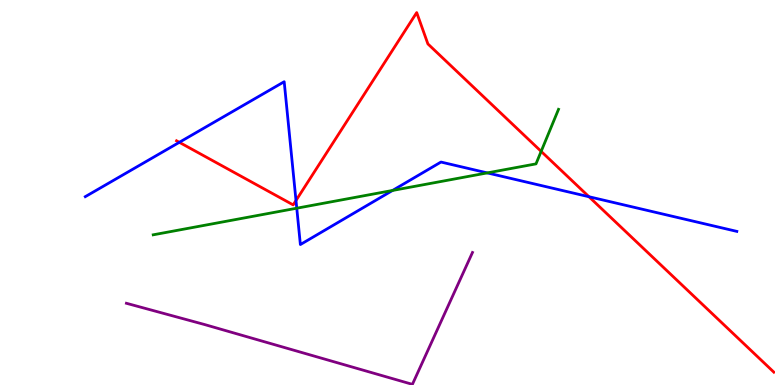[{'lines': ['blue', 'red'], 'intersections': [{'x': 2.31, 'y': 6.3}, {'x': 3.82, 'y': 4.79}, {'x': 7.6, 'y': 4.89}]}, {'lines': ['green', 'red'], 'intersections': [{'x': 6.98, 'y': 6.07}]}, {'lines': ['purple', 'red'], 'intersections': []}, {'lines': ['blue', 'green'], 'intersections': [{'x': 3.83, 'y': 4.59}, {'x': 5.07, 'y': 5.05}, {'x': 6.29, 'y': 5.51}]}, {'lines': ['blue', 'purple'], 'intersections': []}, {'lines': ['green', 'purple'], 'intersections': []}]